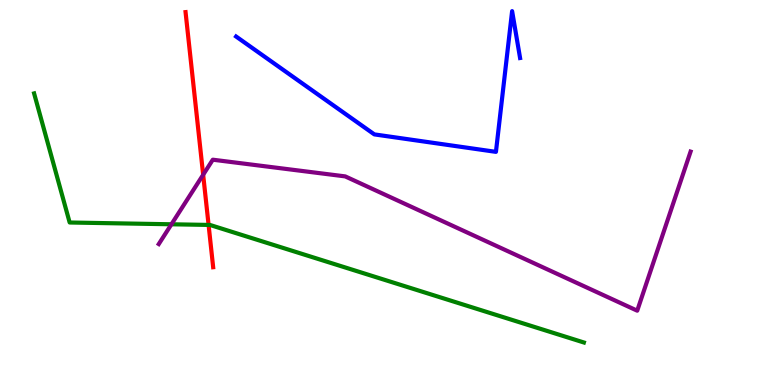[{'lines': ['blue', 'red'], 'intersections': []}, {'lines': ['green', 'red'], 'intersections': [{'x': 2.69, 'y': 4.16}]}, {'lines': ['purple', 'red'], 'intersections': [{'x': 2.62, 'y': 5.46}]}, {'lines': ['blue', 'green'], 'intersections': []}, {'lines': ['blue', 'purple'], 'intersections': []}, {'lines': ['green', 'purple'], 'intersections': [{'x': 2.21, 'y': 4.17}]}]